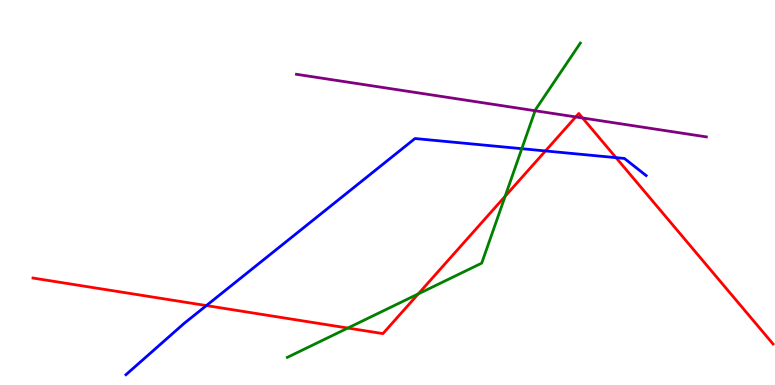[{'lines': ['blue', 'red'], 'intersections': [{'x': 2.66, 'y': 2.06}, {'x': 7.04, 'y': 6.08}, {'x': 7.95, 'y': 5.91}]}, {'lines': ['green', 'red'], 'intersections': [{'x': 4.49, 'y': 1.48}, {'x': 5.4, 'y': 2.37}, {'x': 6.52, 'y': 4.9}]}, {'lines': ['purple', 'red'], 'intersections': [{'x': 7.43, 'y': 6.96}, {'x': 7.52, 'y': 6.94}]}, {'lines': ['blue', 'green'], 'intersections': [{'x': 6.73, 'y': 6.14}]}, {'lines': ['blue', 'purple'], 'intersections': []}, {'lines': ['green', 'purple'], 'intersections': [{'x': 6.9, 'y': 7.12}]}]